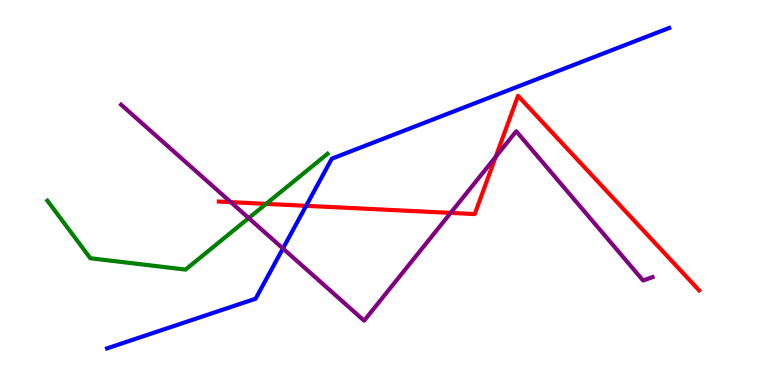[{'lines': ['blue', 'red'], 'intersections': [{'x': 3.95, 'y': 4.65}]}, {'lines': ['green', 'red'], 'intersections': [{'x': 3.43, 'y': 4.7}]}, {'lines': ['purple', 'red'], 'intersections': [{'x': 2.98, 'y': 4.75}, {'x': 5.82, 'y': 4.47}, {'x': 6.4, 'y': 5.93}]}, {'lines': ['blue', 'green'], 'intersections': []}, {'lines': ['blue', 'purple'], 'intersections': [{'x': 3.65, 'y': 3.55}]}, {'lines': ['green', 'purple'], 'intersections': [{'x': 3.21, 'y': 4.34}]}]